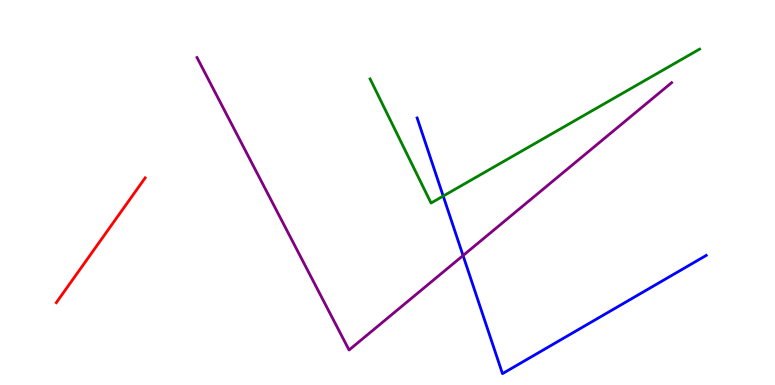[{'lines': ['blue', 'red'], 'intersections': []}, {'lines': ['green', 'red'], 'intersections': []}, {'lines': ['purple', 'red'], 'intersections': []}, {'lines': ['blue', 'green'], 'intersections': [{'x': 5.72, 'y': 4.91}]}, {'lines': ['blue', 'purple'], 'intersections': [{'x': 5.97, 'y': 3.36}]}, {'lines': ['green', 'purple'], 'intersections': []}]